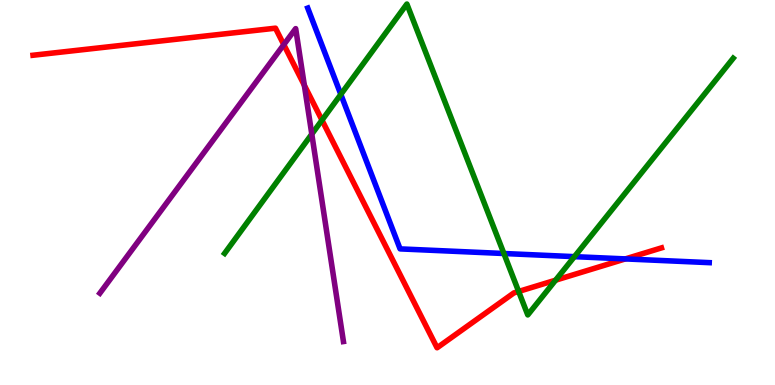[{'lines': ['blue', 'red'], 'intersections': [{'x': 8.07, 'y': 3.28}]}, {'lines': ['green', 'red'], 'intersections': [{'x': 4.15, 'y': 6.88}, {'x': 6.69, 'y': 2.43}, {'x': 7.17, 'y': 2.72}]}, {'lines': ['purple', 'red'], 'intersections': [{'x': 3.66, 'y': 8.84}, {'x': 3.93, 'y': 7.79}]}, {'lines': ['blue', 'green'], 'intersections': [{'x': 4.4, 'y': 7.55}, {'x': 6.5, 'y': 3.42}, {'x': 7.41, 'y': 3.33}]}, {'lines': ['blue', 'purple'], 'intersections': []}, {'lines': ['green', 'purple'], 'intersections': [{'x': 4.02, 'y': 6.52}]}]